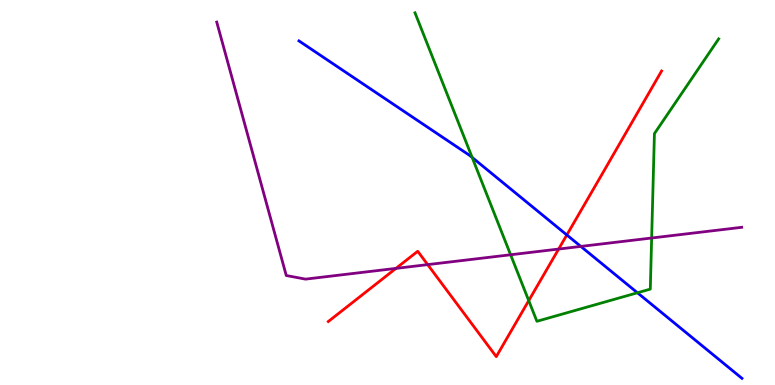[{'lines': ['blue', 'red'], 'intersections': [{'x': 7.31, 'y': 3.9}]}, {'lines': ['green', 'red'], 'intersections': [{'x': 6.82, 'y': 2.19}]}, {'lines': ['purple', 'red'], 'intersections': [{'x': 5.11, 'y': 3.03}, {'x': 5.52, 'y': 3.13}, {'x': 7.21, 'y': 3.53}]}, {'lines': ['blue', 'green'], 'intersections': [{'x': 6.09, 'y': 5.91}, {'x': 8.23, 'y': 2.4}]}, {'lines': ['blue', 'purple'], 'intersections': [{'x': 7.49, 'y': 3.6}]}, {'lines': ['green', 'purple'], 'intersections': [{'x': 6.59, 'y': 3.38}, {'x': 8.41, 'y': 3.82}]}]